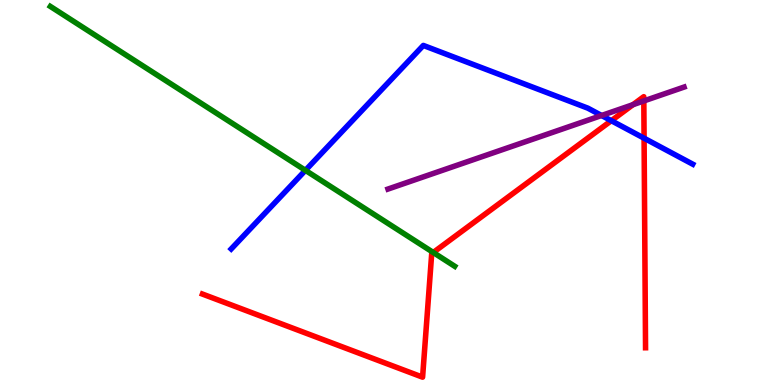[{'lines': ['blue', 'red'], 'intersections': [{'x': 7.89, 'y': 6.86}, {'x': 8.31, 'y': 6.41}]}, {'lines': ['green', 'red'], 'intersections': [{'x': 5.59, 'y': 3.44}]}, {'lines': ['purple', 'red'], 'intersections': [{'x': 8.17, 'y': 7.28}, {'x': 8.31, 'y': 7.38}]}, {'lines': ['blue', 'green'], 'intersections': [{'x': 3.94, 'y': 5.58}]}, {'lines': ['blue', 'purple'], 'intersections': [{'x': 7.76, 'y': 7.0}]}, {'lines': ['green', 'purple'], 'intersections': []}]